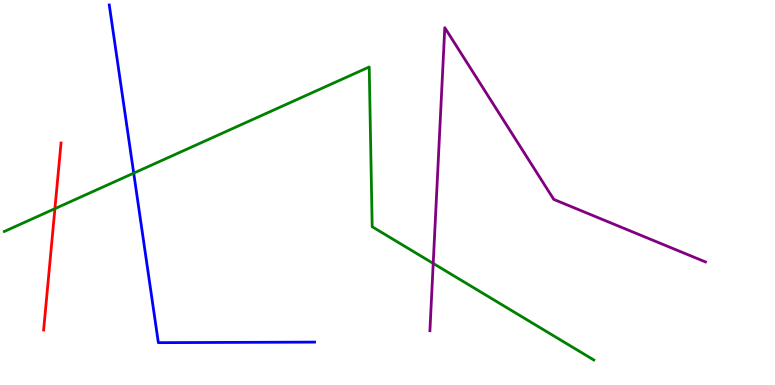[{'lines': ['blue', 'red'], 'intersections': []}, {'lines': ['green', 'red'], 'intersections': [{'x': 0.709, 'y': 4.58}]}, {'lines': ['purple', 'red'], 'intersections': []}, {'lines': ['blue', 'green'], 'intersections': [{'x': 1.73, 'y': 5.5}]}, {'lines': ['blue', 'purple'], 'intersections': []}, {'lines': ['green', 'purple'], 'intersections': [{'x': 5.59, 'y': 3.16}]}]